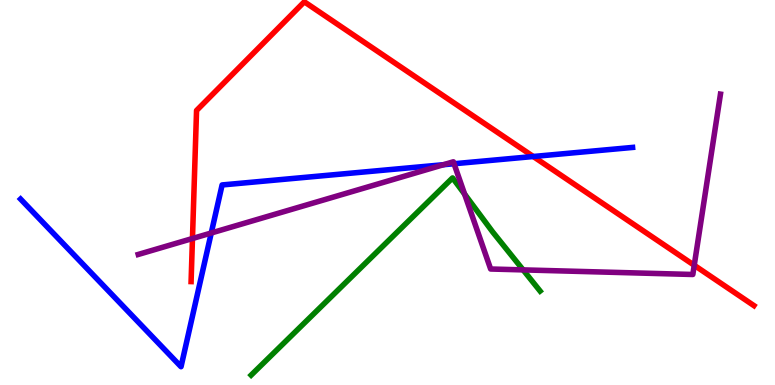[{'lines': ['blue', 'red'], 'intersections': [{'x': 6.88, 'y': 5.93}]}, {'lines': ['green', 'red'], 'intersections': []}, {'lines': ['purple', 'red'], 'intersections': [{'x': 2.48, 'y': 3.8}, {'x': 8.96, 'y': 3.11}]}, {'lines': ['blue', 'green'], 'intersections': []}, {'lines': ['blue', 'purple'], 'intersections': [{'x': 2.73, 'y': 3.95}, {'x': 5.72, 'y': 5.72}, {'x': 5.86, 'y': 5.75}]}, {'lines': ['green', 'purple'], 'intersections': [{'x': 6.0, 'y': 4.96}, {'x': 6.75, 'y': 2.99}]}]